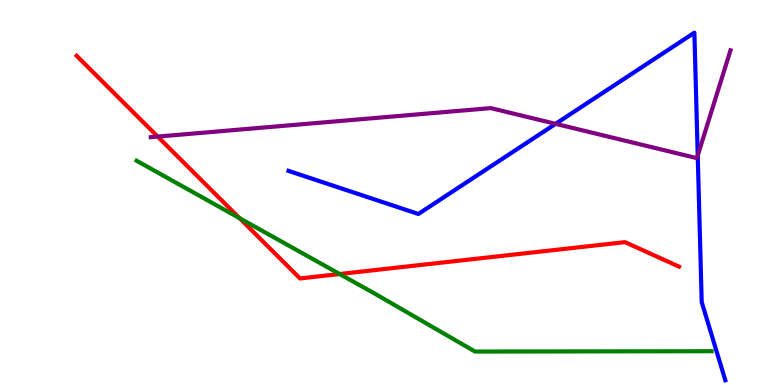[{'lines': ['blue', 'red'], 'intersections': []}, {'lines': ['green', 'red'], 'intersections': [{'x': 3.09, 'y': 4.33}, {'x': 4.38, 'y': 2.88}]}, {'lines': ['purple', 'red'], 'intersections': [{'x': 2.03, 'y': 6.45}]}, {'lines': ['blue', 'green'], 'intersections': []}, {'lines': ['blue', 'purple'], 'intersections': [{'x': 7.17, 'y': 6.78}, {'x': 9.0, 'y': 5.96}]}, {'lines': ['green', 'purple'], 'intersections': []}]